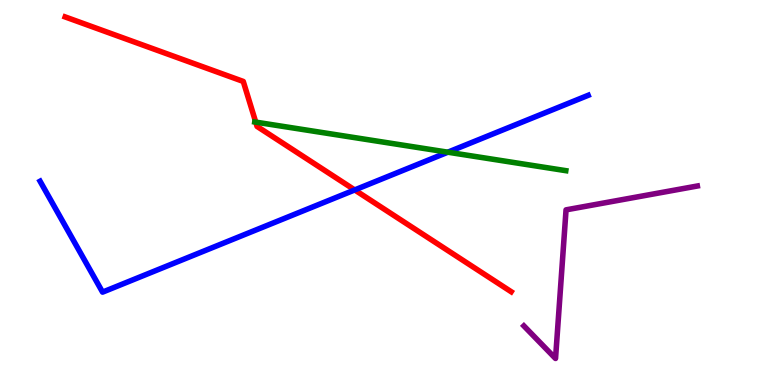[{'lines': ['blue', 'red'], 'intersections': [{'x': 4.58, 'y': 5.07}]}, {'lines': ['green', 'red'], 'intersections': [{'x': 3.3, 'y': 6.83}]}, {'lines': ['purple', 'red'], 'intersections': []}, {'lines': ['blue', 'green'], 'intersections': [{'x': 5.78, 'y': 6.05}]}, {'lines': ['blue', 'purple'], 'intersections': []}, {'lines': ['green', 'purple'], 'intersections': []}]